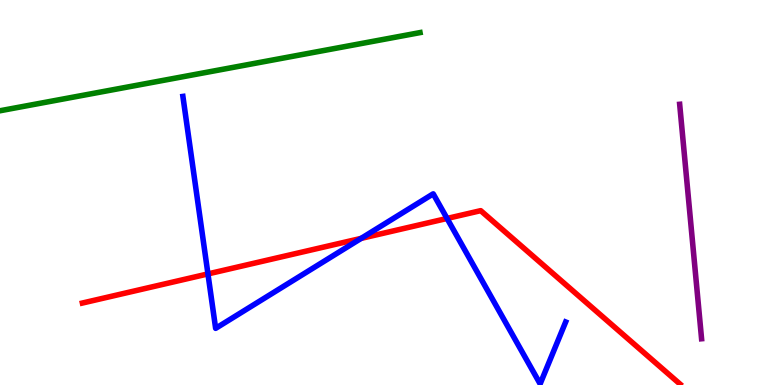[{'lines': ['blue', 'red'], 'intersections': [{'x': 2.68, 'y': 2.89}, {'x': 4.66, 'y': 3.81}, {'x': 5.77, 'y': 4.33}]}, {'lines': ['green', 'red'], 'intersections': []}, {'lines': ['purple', 'red'], 'intersections': []}, {'lines': ['blue', 'green'], 'intersections': []}, {'lines': ['blue', 'purple'], 'intersections': []}, {'lines': ['green', 'purple'], 'intersections': []}]